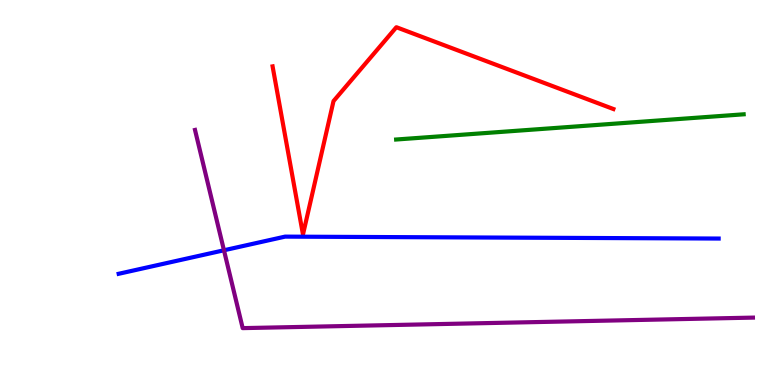[{'lines': ['blue', 'red'], 'intersections': []}, {'lines': ['green', 'red'], 'intersections': []}, {'lines': ['purple', 'red'], 'intersections': []}, {'lines': ['blue', 'green'], 'intersections': []}, {'lines': ['blue', 'purple'], 'intersections': [{'x': 2.89, 'y': 3.5}]}, {'lines': ['green', 'purple'], 'intersections': []}]